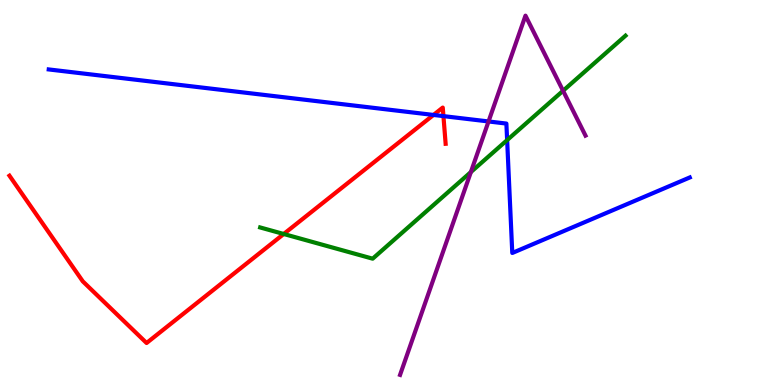[{'lines': ['blue', 'red'], 'intersections': [{'x': 5.59, 'y': 7.01}, {'x': 5.72, 'y': 6.98}]}, {'lines': ['green', 'red'], 'intersections': [{'x': 3.66, 'y': 3.92}]}, {'lines': ['purple', 'red'], 'intersections': []}, {'lines': ['blue', 'green'], 'intersections': [{'x': 6.54, 'y': 6.36}]}, {'lines': ['blue', 'purple'], 'intersections': [{'x': 6.3, 'y': 6.85}]}, {'lines': ['green', 'purple'], 'intersections': [{'x': 6.08, 'y': 5.53}, {'x': 7.27, 'y': 7.64}]}]